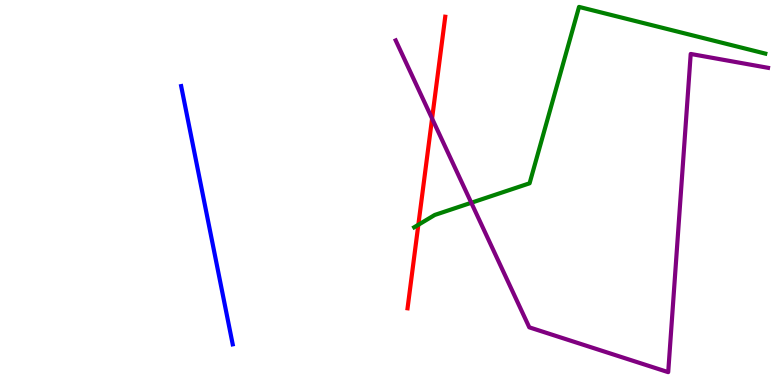[{'lines': ['blue', 'red'], 'intersections': []}, {'lines': ['green', 'red'], 'intersections': [{'x': 5.4, 'y': 4.16}]}, {'lines': ['purple', 'red'], 'intersections': [{'x': 5.58, 'y': 6.92}]}, {'lines': ['blue', 'green'], 'intersections': []}, {'lines': ['blue', 'purple'], 'intersections': []}, {'lines': ['green', 'purple'], 'intersections': [{'x': 6.08, 'y': 4.73}]}]